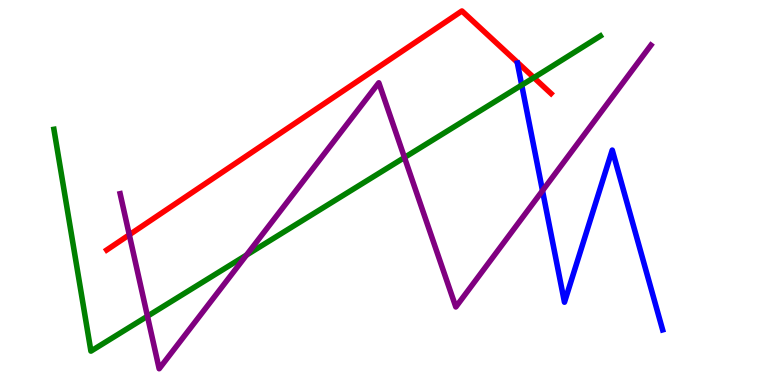[{'lines': ['blue', 'red'], 'intersections': []}, {'lines': ['green', 'red'], 'intersections': [{'x': 6.89, 'y': 7.98}]}, {'lines': ['purple', 'red'], 'intersections': [{'x': 1.67, 'y': 3.9}]}, {'lines': ['blue', 'green'], 'intersections': [{'x': 6.73, 'y': 7.79}]}, {'lines': ['blue', 'purple'], 'intersections': [{'x': 7.0, 'y': 5.05}]}, {'lines': ['green', 'purple'], 'intersections': [{'x': 1.9, 'y': 1.79}, {'x': 3.18, 'y': 3.38}, {'x': 5.22, 'y': 5.91}]}]